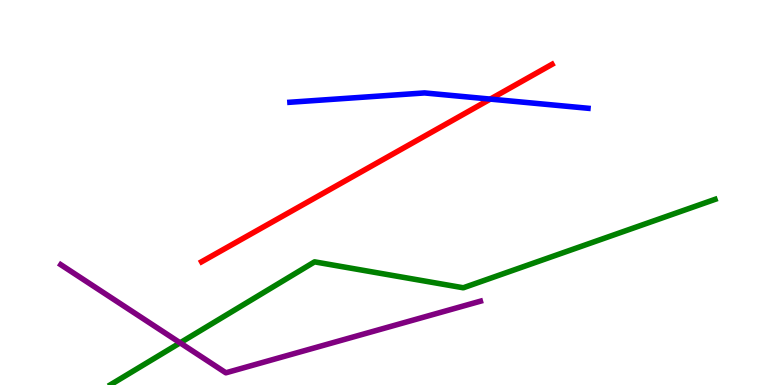[{'lines': ['blue', 'red'], 'intersections': [{'x': 6.33, 'y': 7.43}]}, {'lines': ['green', 'red'], 'intersections': []}, {'lines': ['purple', 'red'], 'intersections': []}, {'lines': ['blue', 'green'], 'intersections': []}, {'lines': ['blue', 'purple'], 'intersections': []}, {'lines': ['green', 'purple'], 'intersections': [{'x': 2.32, 'y': 1.1}]}]